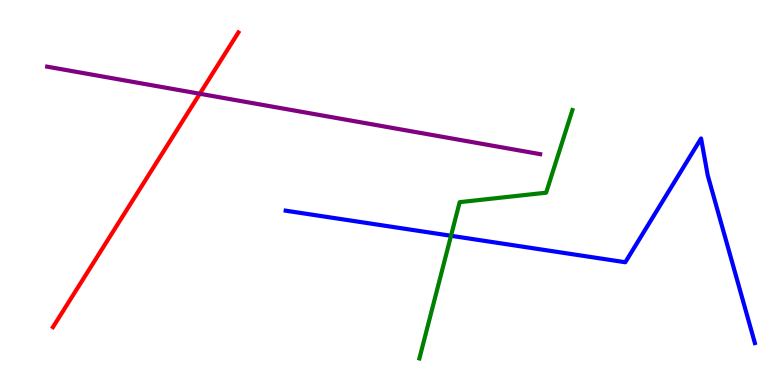[{'lines': ['blue', 'red'], 'intersections': []}, {'lines': ['green', 'red'], 'intersections': []}, {'lines': ['purple', 'red'], 'intersections': [{'x': 2.58, 'y': 7.56}]}, {'lines': ['blue', 'green'], 'intersections': [{'x': 5.82, 'y': 3.88}]}, {'lines': ['blue', 'purple'], 'intersections': []}, {'lines': ['green', 'purple'], 'intersections': []}]